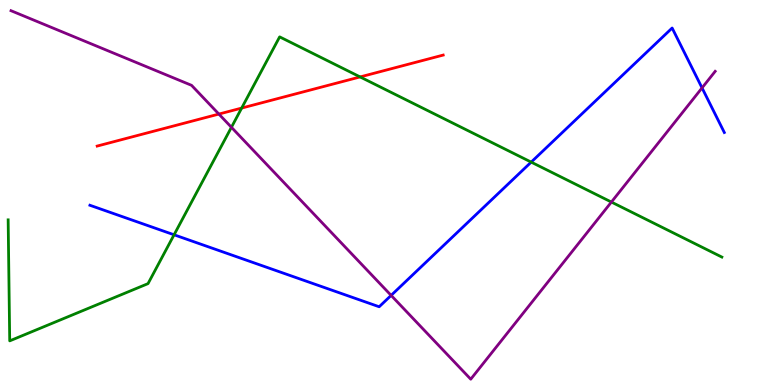[{'lines': ['blue', 'red'], 'intersections': []}, {'lines': ['green', 'red'], 'intersections': [{'x': 3.12, 'y': 7.19}, {'x': 4.65, 'y': 8.0}]}, {'lines': ['purple', 'red'], 'intersections': [{'x': 2.82, 'y': 7.04}]}, {'lines': ['blue', 'green'], 'intersections': [{'x': 2.25, 'y': 3.9}, {'x': 6.85, 'y': 5.79}]}, {'lines': ['blue', 'purple'], 'intersections': [{'x': 5.05, 'y': 2.33}, {'x': 9.06, 'y': 7.72}]}, {'lines': ['green', 'purple'], 'intersections': [{'x': 2.99, 'y': 6.69}, {'x': 7.89, 'y': 4.75}]}]